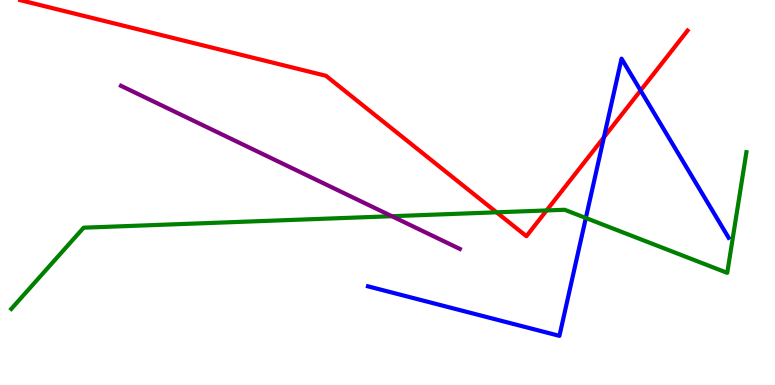[{'lines': ['blue', 'red'], 'intersections': [{'x': 7.79, 'y': 6.43}, {'x': 8.27, 'y': 7.65}]}, {'lines': ['green', 'red'], 'intersections': [{'x': 6.41, 'y': 4.49}, {'x': 7.05, 'y': 4.53}]}, {'lines': ['purple', 'red'], 'intersections': []}, {'lines': ['blue', 'green'], 'intersections': [{'x': 7.56, 'y': 4.34}]}, {'lines': ['blue', 'purple'], 'intersections': []}, {'lines': ['green', 'purple'], 'intersections': [{'x': 5.06, 'y': 4.38}]}]